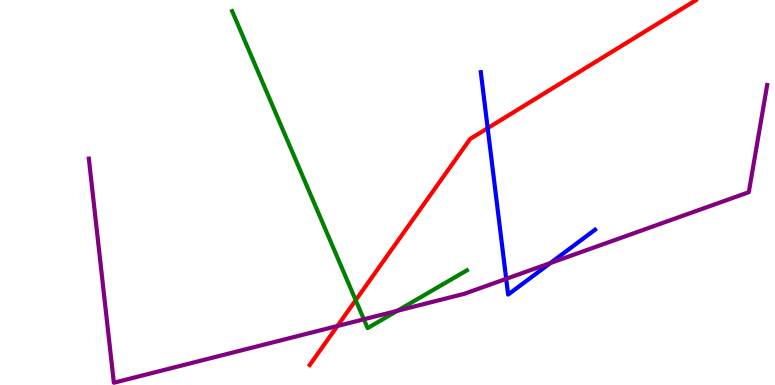[{'lines': ['blue', 'red'], 'intersections': [{'x': 6.29, 'y': 6.67}]}, {'lines': ['green', 'red'], 'intersections': [{'x': 4.59, 'y': 2.2}]}, {'lines': ['purple', 'red'], 'intersections': [{'x': 4.35, 'y': 1.53}]}, {'lines': ['blue', 'green'], 'intersections': []}, {'lines': ['blue', 'purple'], 'intersections': [{'x': 6.53, 'y': 2.76}, {'x': 7.1, 'y': 3.17}]}, {'lines': ['green', 'purple'], 'intersections': [{'x': 4.69, 'y': 1.71}, {'x': 5.13, 'y': 1.93}]}]